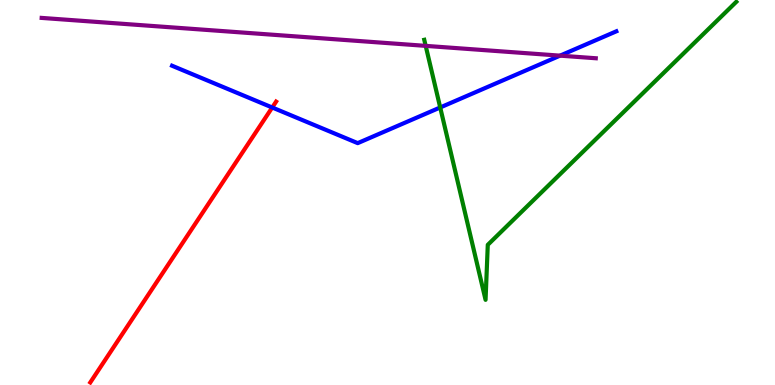[{'lines': ['blue', 'red'], 'intersections': [{'x': 3.51, 'y': 7.21}]}, {'lines': ['green', 'red'], 'intersections': []}, {'lines': ['purple', 'red'], 'intersections': []}, {'lines': ['blue', 'green'], 'intersections': [{'x': 5.68, 'y': 7.21}]}, {'lines': ['blue', 'purple'], 'intersections': [{'x': 7.23, 'y': 8.55}]}, {'lines': ['green', 'purple'], 'intersections': [{'x': 5.49, 'y': 8.81}]}]